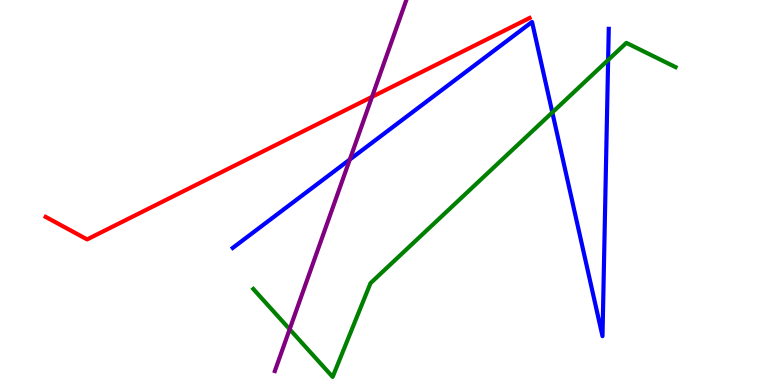[{'lines': ['blue', 'red'], 'intersections': []}, {'lines': ['green', 'red'], 'intersections': []}, {'lines': ['purple', 'red'], 'intersections': [{'x': 4.8, 'y': 7.48}]}, {'lines': ['blue', 'green'], 'intersections': [{'x': 7.13, 'y': 7.08}, {'x': 7.85, 'y': 8.44}]}, {'lines': ['blue', 'purple'], 'intersections': [{'x': 4.51, 'y': 5.86}]}, {'lines': ['green', 'purple'], 'intersections': [{'x': 3.74, 'y': 1.45}]}]